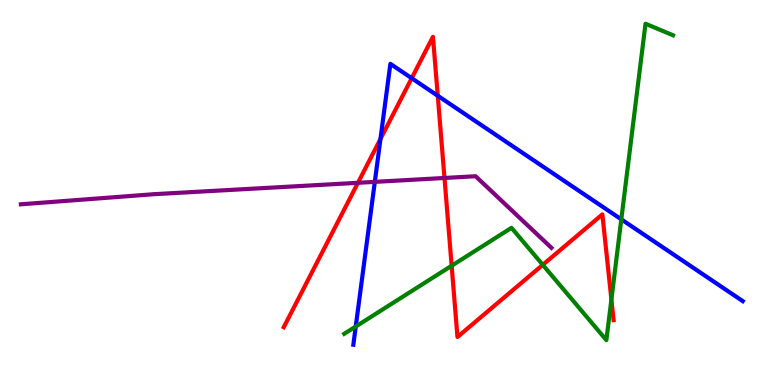[{'lines': ['blue', 'red'], 'intersections': [{'x': 4.91, 'y': 6.39}, {'x': 5.31, 'y': 7.97}, {'x': 5.65, 'y': 7.51}]}, {'lines': ['green', 'red'], 'intersections': [{'x': 5.83, 'y': 3.1}, {'x': 7.0, 'y': 3.12}, {'x': 7.89, 'y': 2.22}]}, {'lines': ['purple', 'red'], 'intersections': [{'x': 4.62, 'y': 5.25}, {'x': 5.74, 'y': 5.38}]}, {'lines': ['blue', 'green'], 'intersections': [{'x': 4.59, 'y': 1.52}, {'x': 8.02, 'y': 4.3}]}, {'lines': ['blue', 'purple'], 'intersections': [{'x': 4.84, 'y': 5.28}]}, {'lines': ['green', 'purple'], 'intersections': []}]